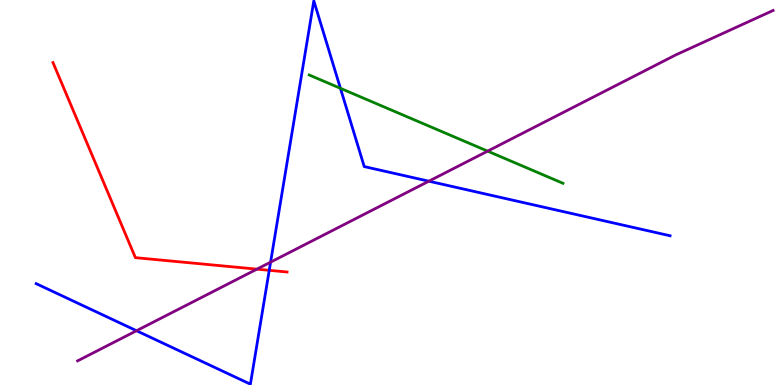[{'lines': ['blue', 'red'], 'intersections': [{'x': 3.47, 'y': 2.98}]}, {'lines': ['green', 'red'], 'intersections': []}, {'lines': ['purple', 'red'], 'intersections': [{'x': 3.31, 'y': 3.01}]}, {'lines': ['blue', 'green'], 'intersections': [{'x': 4.39, 'y': 7.71}]}, {'lines': ['blue', 'purple'], 'intersections': [{'x': 1.76, 'y': 1.41}, {'x': 3.49, 'y': 3.19}, {'x': 5.53, 'y': 5.29}]}, {'lines': ['green', 'purple'], 'intersections': [{'x': 6.29, 'y': 6.07}]}]